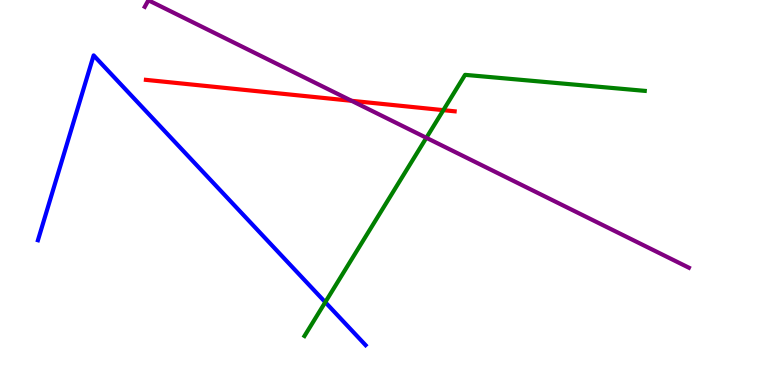[{'lines': ['blue', 'red'], 'intersections': []}, {'lines': ['green', 'red'], 'intersections': [{'x': 5.72, 'y': 7.14}]}, {'lines': ['purple', 'red'], 'intersections': [{'x': 4.54, 'y': 7.38}]}, {'lines': ['blue', 'green'], 'intersections': [{'x': 4.2, 'y': 2.15}]}, {'lines': ['blue', 'purple'], 'intersections': []}, {'lines': ['green', 'purple'], 'intersections': [{'x': 5.5, 'y': 6.42}]}]